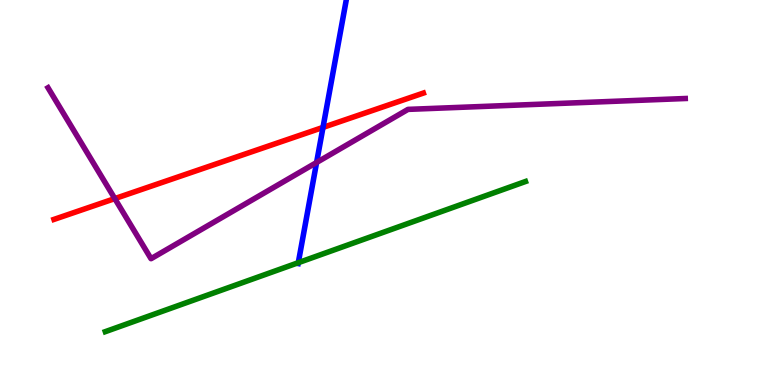[{'lines': ['blue', 'red'], 'intersections': [{'x': 4.17, 'y': 6.69}]}, {'lines': ['green', 'red'], 'intersections': []}, {'lines': ['purple', 'red'], 'intersections': [{'x': 1.48, 'y': 4.84}]}, {'lines': ['blue', 'green'], 'intersections': [{'x': 3.85, 'y': 3.18}]}, {'lines': ['blue', 'purple'], 'intersections': [{'x': 4.09, 'y': 5.78}]}, {'lines': ['green', 'purple'], 'intersections': []}]